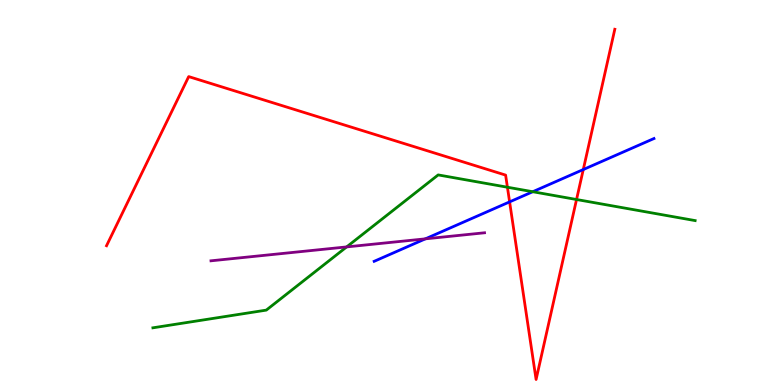[{'lines': ['blue', 'red'], 'intersections': [{'x': 6.58, 'y': 4.76}, {'x': 7.53, 'y': 5.6}]}, {'lines': ['green', 'red'], 'intersections': [{'x': 6.55, 'y': 5.14}, {'x': 7.44, 'y': 4.82}]}, {'lines': ['purple', 'red'], 'intersections': []}, {'lines': ['blue', 'green'], 'intersections': [{'x': 6.87, 'y': 5.02}]}, {'lines': ['blue', 'purple'], 'intersections': [{'x': 5.49, 'y': 3.8}]}, {'lines': ['green', 'purple'], 'intersections': [{'x': 4.47, 'y': 3.59}]}]